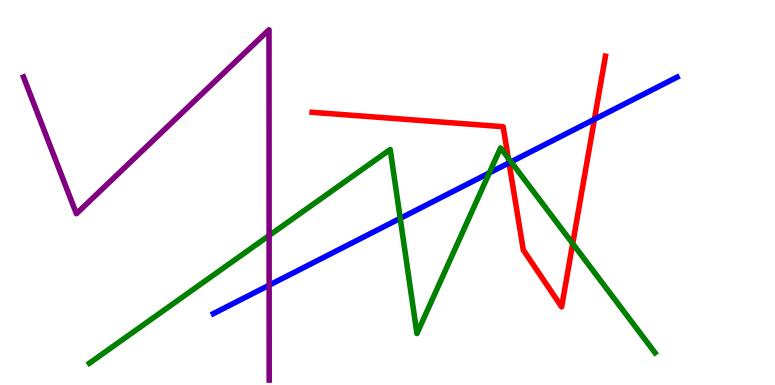[{'lines': ['blue', 'red'], 'intersections': [{'x': 6.57, 'y': 5.77}, {'x': 7.67, 'y': 6.9}]}, {'lines': ['green', 'red'], 'intersections': [{'x': 6.56, 'y': 5.89}, {'x': 7.39, 'y': 3.67}]}, {'lines': ['purple', 'red'], 'intersections': []}, {'lines': ['blue', 'green'], 'intersections': [{'x': 5.16, 'y': 4.33}, {'x': 6.31, 'y': 5.51}, {'x': 6.59, 'y': 5.8}]}, {'lines': ['blue', 'purple'], 'intersections': [{'x': 3.47, 'y': 2.59}]}, {'lines': ['green', 'purple'], 'intersections': [{'x': 3.47, 'y': 3.88}]}]